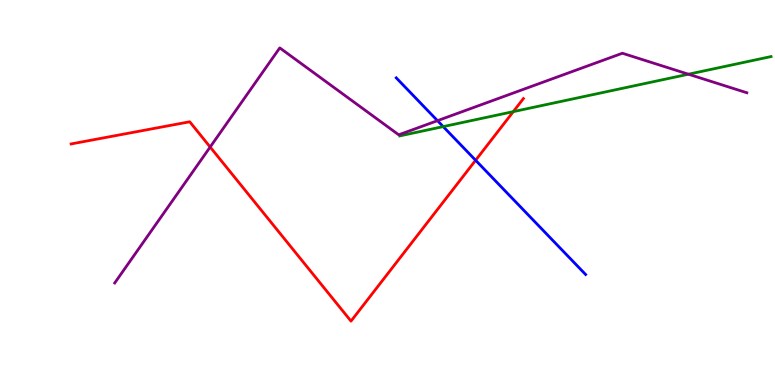[{'lines': ['blue', 'red'], 'intersections': [{'x': 6.14, 'y': 5.84}]}, {'lines': ['green', 'red'], 'intersections': [{'x': 6.62, 'y': 7.1}]}, {'lines': ['purple', 'red'], 'intersections': [{'x': 2.71, 'y': 6.18}]}, {'lines': ['blue', 'green'], 'intersections': [{'x': 5.72, 'y': 6.71}]}, {'lines': ['blue', 'purple'], 'intersections': [{'x': 5.64, 'y': 6.87}]}, {'lines': ['green', 'purple'], 'intersections': [{'x': 8.88, 'y': 8.07}]}]